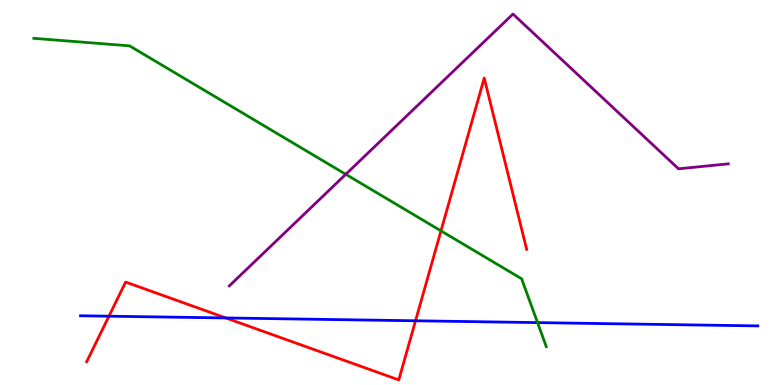[{'lines': ['blue', 'red'], 'intersections': [{'x': 1.41, 'y': 1.79}, {'x': 2.91, 'y': 1.74}, {'x': 5.36, 'y': 1.67}]}, {'lines': ['green', 'red'], 'intersections': [{'x': 5.69, 'y': 4.0}]}, {'lines': ['purple', 'red'], 'intersections': []}, {'lines': ['blue', 'green'], 'intersections': [{'x': 6.94, 'y': 1.62}]}, {'lines': ['blue', 'purple'], 'intersections': []}, {'lines': ['green', 'purple'], 'intersections': [{'x': 4.46, 'y': 5.47}]}]